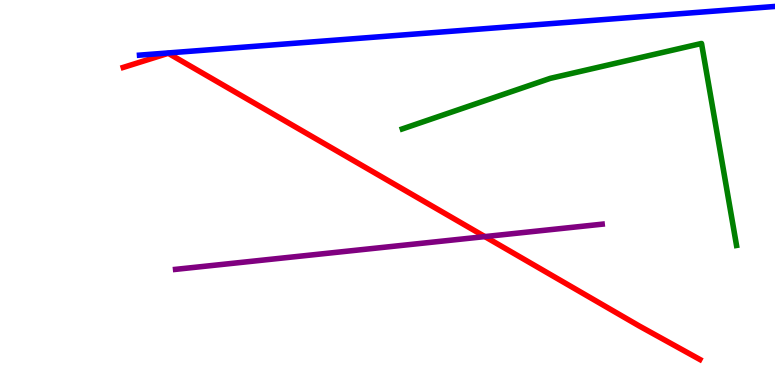[{'lines': ['blue', 'red'], 'intersections': []}, {'lines': ['green', 'red'], 'intersections': []}, {'lines': ['purple', 'red'], 'intersections': [{'x': 6.26, 'y': 3.85}]}, {'lines': ['blue', 'green'], 'intersections': []}, {'lines': ['blue', 'purple'], 'intersections': []}, {'lines': ['green', 'purple'], 'intersections': []}]